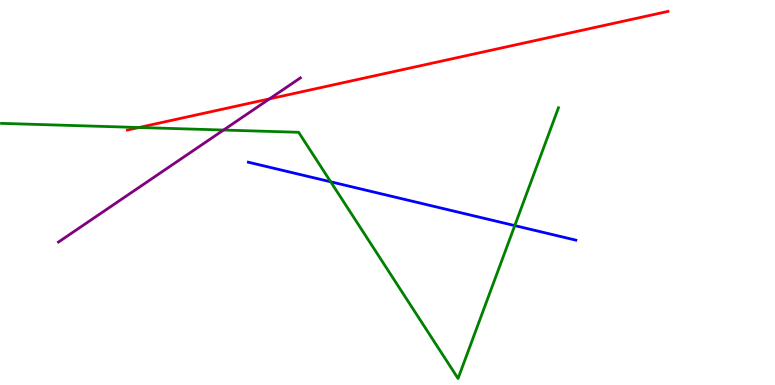[{'lines': ['blue', 'red'], 'intersections': []}, {'lines': ['green', 'red'], 'intersections': [{'x': 1.79, 'y': 6.69}]}, {'lines': ['purple', 'red'], 'intersections': [{'x': 3.48, 'y': 7.43}]}, {'lines': ['blue', 'green'], 'intersections': [{'x': 4.27, 'y': 5.28}, {'x': 6.64, 'y': 4.14}]}, {'lines': ['blue', 'purple'], 'intersections': []}, {'lines': ['green', 'purple'], 'intersections': [{'x': 2.88, 'y': 6.62}]}]